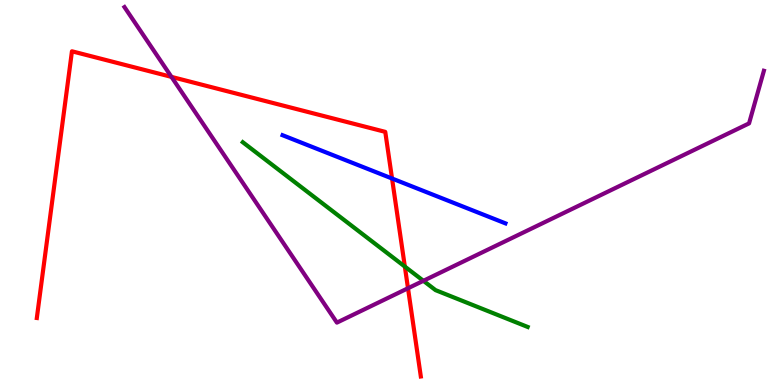[{'lines': ['blue', 'red'], 'intersections': [{'x': 5.06, 'y': 5.36}]}, {'lines': ['green', 'red'], 'intersections': [{'x': 5.22, 'y': 3.08}]}, {'lines': ['purple', 'red'], 'intersections': [{'x': 2.21, 'y': 8.0}, {'x': 5.26, 'y': 2.51}]}, {'lines': ['blue', 'green'], 'intersections': []}, {'lines': ['blue', 'purple'], 'intersections': []}, {'lines': ['green', 'purple'], 'intersections': [{'x': 5.46, 'y': 2.71}]}]